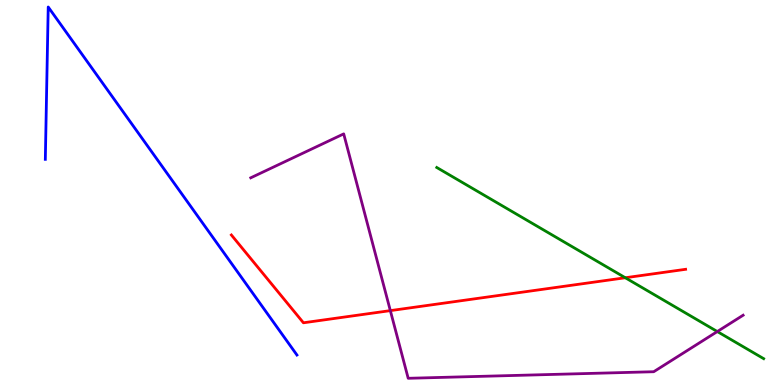[{'lines': ['blue', 'red'], 'intersections': []}, {'lines': ['green', 'red'], 'intersections': [{'x': 8.07, 'y': 2.79}]}, {'lines': ['purple', 'red'], 'intersections': [{'x': 5.04, 'y': 1.93}]}, {'lines': ['blue', 'green'], 'intersections': []}, {'lines': ['blue', 'purple'], 'intersections': []}, {'lines': ['green', 'purple'], 'intersections': [{'x': 9.26, 'y': 1.39}]}]